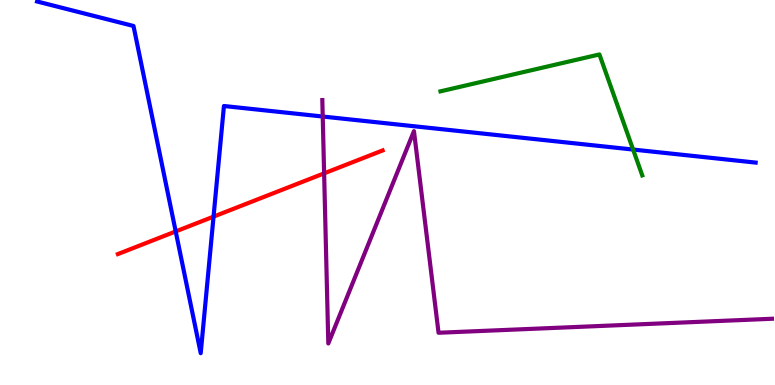[{'lines': ['blue', 'red'], 'intersections': [{'x': 2.27, 'y': 3.99}, {'x': 2.76, 'y': 4.37}]}, {'lines': ['green', 'red'], 'intersections': []}, {'lines': ['purple', 'red'], 'intersections': [{'x': 4.18, 'y': 5.5}]}, {'lines': ['blue', 'green'], 'intersections': [{'x': 8.17, 'y': 6.12}]}, {'lines': ['blue', 'purple'], 'intersections': [{'x': 4.16, 'y': 6.97}]}, {'lines': ['green', 'purple'], 'intersections': []}]